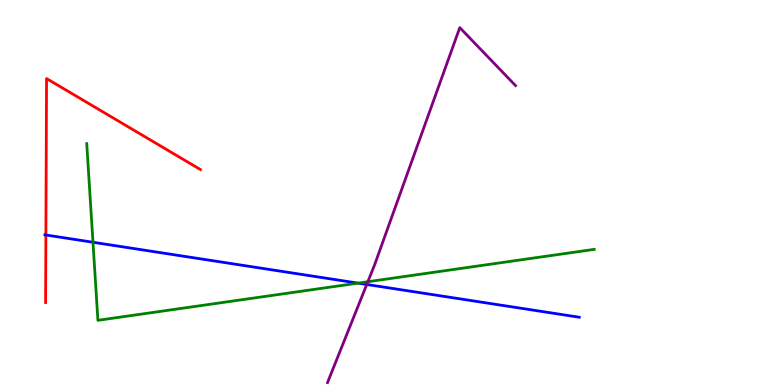[{'lines': ['blue', 'red'], 'intersections': [{'x': 0.592, 'y': 3.9}]}, {'lines': ['green', 'red'], 'intersections': []}, {'lines': ['purple', 'red'], 'intersections': []}, {'lines': ['blue', 'green'], 'intersections': [{'x': 1.2, 'y': 3.71}, {'x': 4.62, 'y': 2.65}]}, {'lines': ['blue', 'purple'], 'intersections': [{'x': 4.73, 'y': 2.61}]}, {'lines': ['green', 'purple'], 'intersections': [{'x': 4.75, 'y': 2.68}]}]